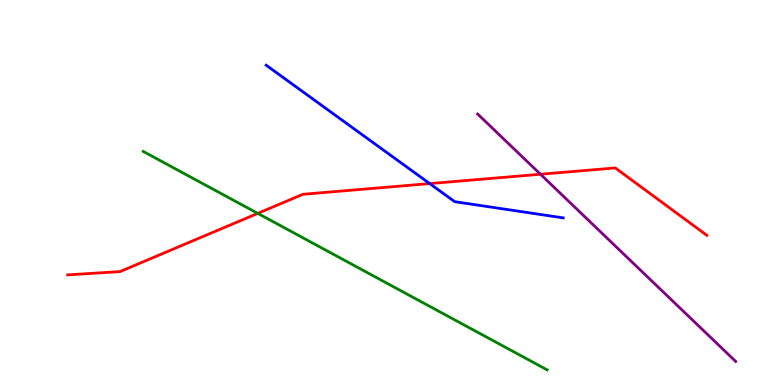[{'lines': ['blue', 'red'], 'intersections': [{'x': 5.54, 'y': 5.23}]}, {'lines': ['green', 'red'], 'intersections': [{'x': 3.33, 'y': 4.46}]}, {'lines': ['purple', 'red'], 'intersections': [{'x': 6.97, 'y': 5.47}]}, {'lines': ['blue', 'green'], 'intersections': []}, {'lines': ['blue', 'purple'], 'intersections': []}, {'lines': ['green', 'purple'], 'intersections': []}]